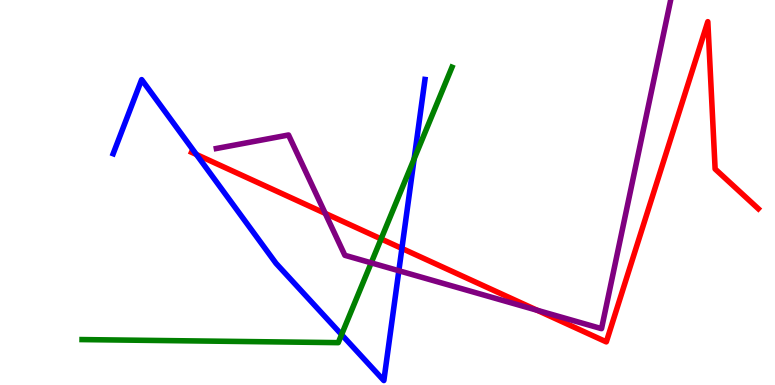[{'lines': ['blue', 'red'], 'intersections': [{'x': 2.53, 'y': 5.99}, {'x': 5.19, 'y': 3.55}]}, {'lines': ['green', 'red'], 'intersections': [{'x': 4.92, 'y': 3.79}]}, {'lines': ['purple', 'red'], 'intersections': [{'x': 4.2, 'y': 4.46}, {'x': 6.93, 'y': 1.94}]}, {'lines': ['blue', 'green'], 'intersections': [{'x': 4.41, 'y': 1.31}, {'x': 5.34, 'y': 5.87}]}, {'lines': ['blue', 'purple'], 'intersections': [{'x': 5.15, 'y': 2.97}]}, {'lines': ['green', 'purple'], 'intersections': [{'x': 4.79, 'y': 3.17}]}]